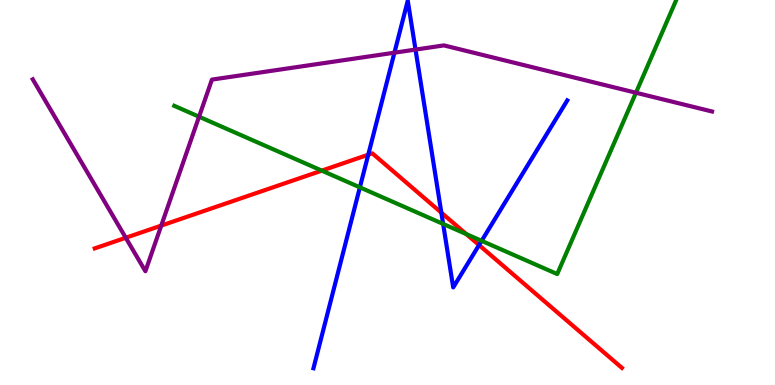[{'lines': ['blue', 'red'], 'intersections': [{'x': 4.75, 'y': 5.98}, {'x': 5.69, 'y': 4.48}, {'x': 6.18, 'y': 3.63}]}, {'lines': ['green', 'red'], 'intersections': [{'x': 4.15, 'y': 5.57}, {'x': 6.02, 'y': 3.92}]}, {'lines': ['purple', 'red'], 'intersections': [{'x': 1.62, 'y': 3.82}, {'x': 2.08, 'y': 4.14}]}, {'lines': ['blue', 'green'], 'intersections': [{'x': 4.64, 'y': 5.13}, {'x': 5.72, 'y': 4.18}, {'x': 6.21, 'y': 3.74}]}, {'lines': ['blue', 'purple'], 'intersections': [{'x': 5.09, 'y': 8.63}, {'x': 5.36, 'y': 8.71}]}, {'lines': ['green', 'purple'], 'intersections': [{'x': 2.57, 'y': 6.97}, {'x': 8.21, 'y': 7.59}]}]